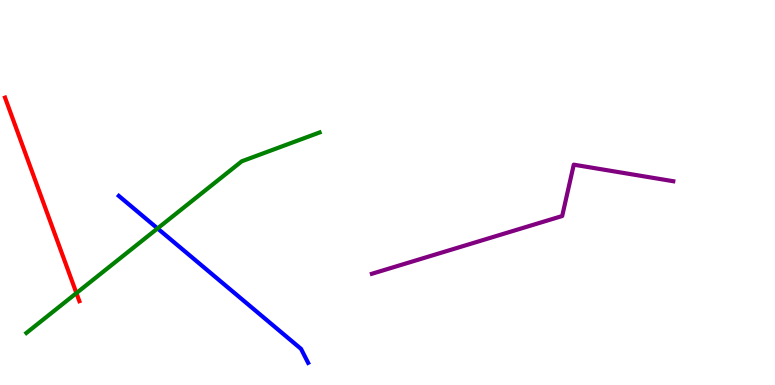[{'lines': ['blue', 'red'], 'intersections': []}, {'lines': ['green', 'red'], 'intersections': [{'x': 0.986, 'y': 2.39}]}, {'lines': ['purple', 'red'], 'intersections': []}, {'lines': ['blue', 'green'], 'intersections': [{'x': 2.03, 'y': 4.07}]}, {'lines': ['blue', 'purple'], 'intersections': []}, {'lines': ['green', 'purple'], 'intersections': []}]